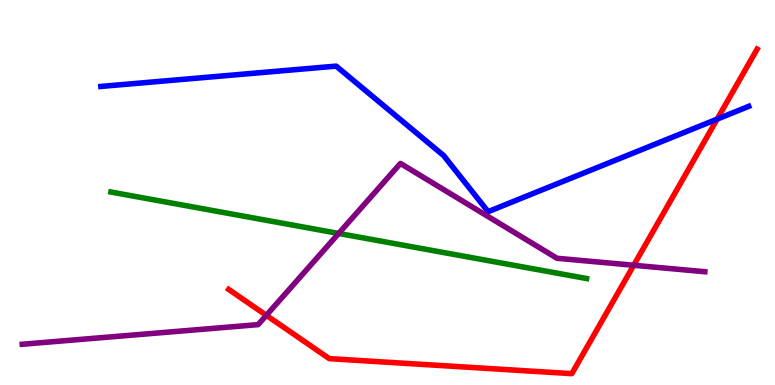[{'lines': ['blue', 'red'], 'intersections': [{'x': 9.25, 'y': 6.91}]}, {'lines': ['green', 'red'], 'intersections': []}, {'lines': ['purple', 'red'], 'intersections': [{'x': 3.44, 'y': 1.81}, {'x': 8.18, 'y': 3.11}]}, {'lines': ['blue', 'green'], 'intersections': []}, {'lines': ['blue', 'purple'], 'intersections': []}, {'lines': ['green', 'purple'], 'intersections': [{'x': 4.37, 'y': 3.94}]}]